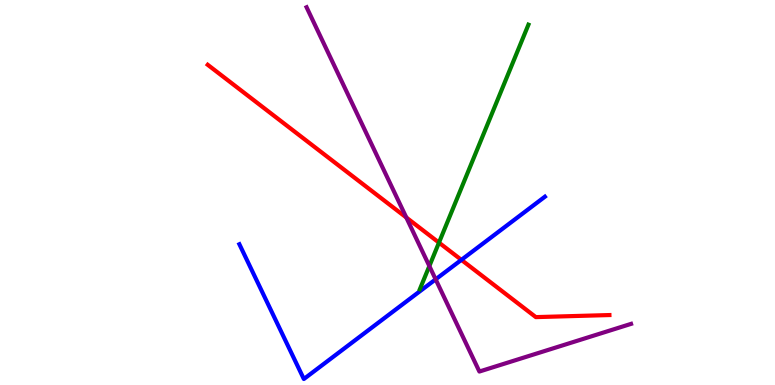[{'lines': ['blue', 'red'], 'intersections': [{'x': 5.95, 'y': 3.25}]}, {'lines': ['green', 'red'], 'intersections': [{'x': 5.66, 'y': 3.7}]}, {'lines': ['purple', 'red'], 'intersections': [{'x': 5.24, 'y': 4.35}]}, {'lines': ['blue', 'green'], 'intersections': []}, {'lines': ['blue', 'purple'], 'intersections': [{'x': 5.62, 'y': 2.74}]}, {'lines': ['green', 'purple'], 'intersections': [{'x': 5.54, 'y': 3.09}]}]